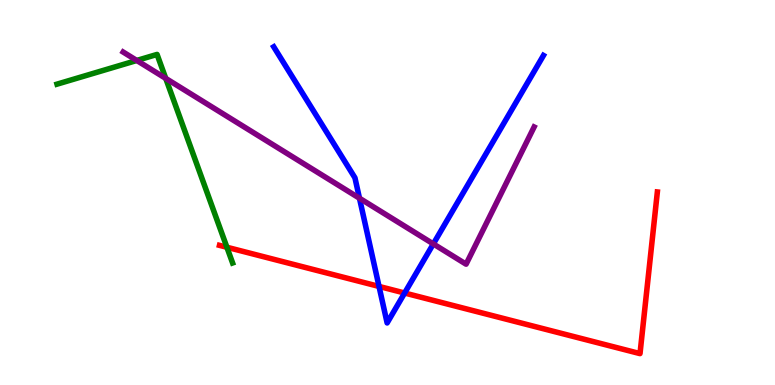[{'lines': ['blue', 'red'], 'intersections': [{'x': 4.89, 'y': 2.56}, {'x': 5.22, 'y': 2.39}]}, {'lines': ['green', 'red'], 'intersections': [{'x': 2.93, 'y': 3.58}]}, {'lines': ['purple', 'red'], 'intersections': []}, {'lines': ['blue', 'green'], 'intersections': []}, {'lines': ['blue', 'purple'], 'intersections': [{'x': 4.64, 'y': 4.85}, {'x': 5.59, 'y': 3.66}]}, {'lines': ['green', 'purple'], 'intersections': [{'x': 1.76, 'y': 8.43}, {'x': 2.14, 'y': 7.96}]}]